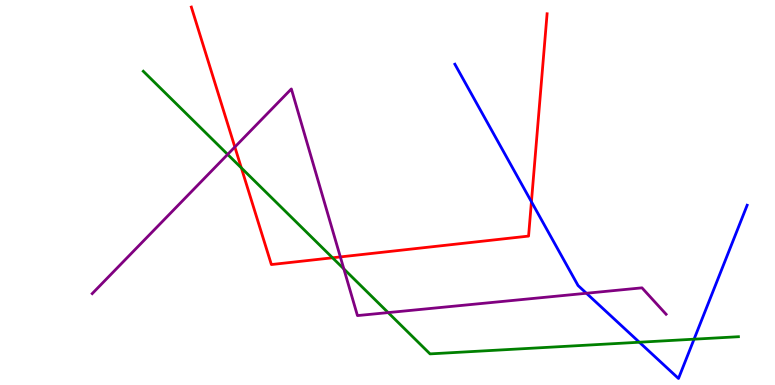[{'lines': ['blue', 'red'], 'intersections': [{'x': 6.86, 'y': 4.76}]}, {'lines': ['green', 'red'], 'intersections': [{'x': 3.11, 'y': 5.64}, {'x': 4.29, 'y': 3.3}]}, {'lines': ['purple', 'red'], 'intersections': [{'x': 3.03, 'y': 6.18}, {'x': 4.39, 'y': 3.33}]}, {'lines': ['blue', 'green'], 'intersections': [{'x': 8.25, 'y': 1.11}, {'x': 8.96, 'y': 1.19}]}, {'lines': ['blue', 'purple'], 'intersections': [{'x': 7.57, 'y': 2.38}]}, {'lines': ['green', 'purple'], 'intersections': [{'x': 2.94, 'y': 5.99}, {'x': 4.44, 'y': 3.01}, {'x': 5.01, 'y': 1.88}]}]